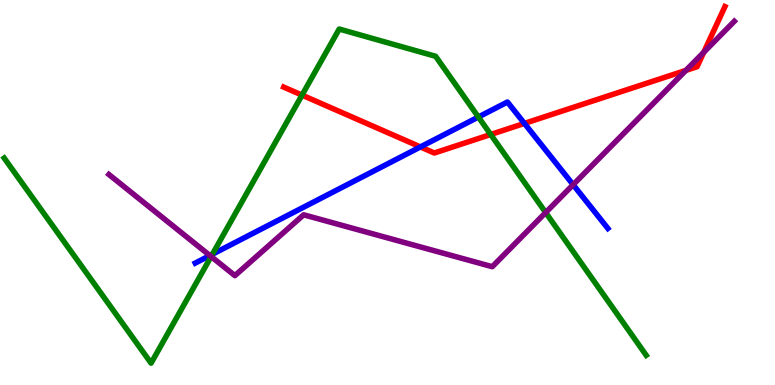[{'lines': ['blue', 'red'], 'intersections': [{'x': 5.42, 'y': 6.18}, {'x': 6.77, 'y': 6.79}]}, {'lines': ['green', 'red'], 'intersections': [{'x': 3.9, 'y': 7.53}, {'x': 6.33, 'y': 6.51}]}, {'lines': ['purple', 'red'], 'intersections': [{'x': 8.85, 'y': 8.17}, {'x': 9.08, 'y': 8.64}]}, {'lines': ['blue', 'green'], 'intersections': [{'x': 2.74, 'y': 3.4}, {'x': 6.17, 'y': 6.96}]}, {'lines': ['blue', 'purple'], 'intersections': [{'x': 2.71, 'y': 3.36}, {'x': 7.4, 'y': 5.2}]}, {'lines': ['green', 'purple'], 'intersections': [{'x': 2.72, 'y': 3.34}, {'x': 7.04, 'y': 4.48}]}]